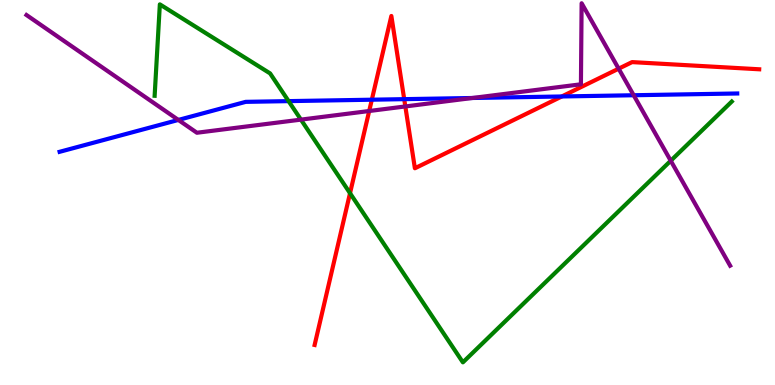[{'lines': ['blue', 'red'], 'intersections': [{'x': 4.8, 'y': 7.41}, {'x': 5.22, 'y': 7.42}, {'x': 7.25, 'y': 7.49}]}, {'lines': ['green', 'red'], 'intersections': [{'x': 4.52, 'y': 4.98}]}, {'lines': ['purple', 'red'], 'intersections': [{'x': 4.76, 'y': 7.12}, {'x': 5.23, 'y': 7.24}, {'x': 7.98, 'y': 8.22}]}, {'lines': ['blue', 'green'], 'intersections': [{'x': 3.72, 'y': 7.37}]}, {'lines': ['blue', 'purple'], 'intersections': [{'x': 2.3, 'y': 6.88}, {'x': 6.09, 'y': 7.45}, {'x': 8.18, 'y': 7.53}]}, {'lines': ['green', 'purple'], 'intersections': [{'x': 3.88, 'y': 6.89}, {'x': 8.65, 'y': 5.82}]}]